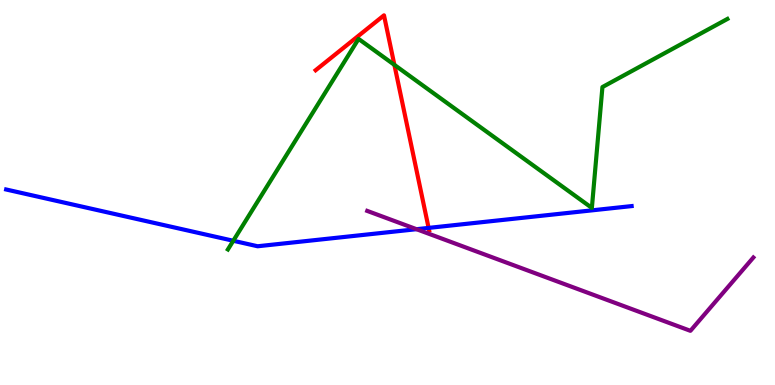[{'lines': ['blue', 'red'], 'intersections': [{'x': 5.53, 'y': 4.08}]}, {'lines': ['green', 'red'], 'intersections': [{'x': 5.09, 'y': 8.32}]}, {'lines': ['purple', 'red'], 'intersections': []}, {'lines': ['blue', 'green'], 'intersections': [{'x': 3.01, 'y': 3.75}]}, {'lines': ['blue', 'purple'], 'intersections': [{'x': 5.37, 'y': 4.05}]}, {'lines': ['green', 'purple'], 'intersections': []}]